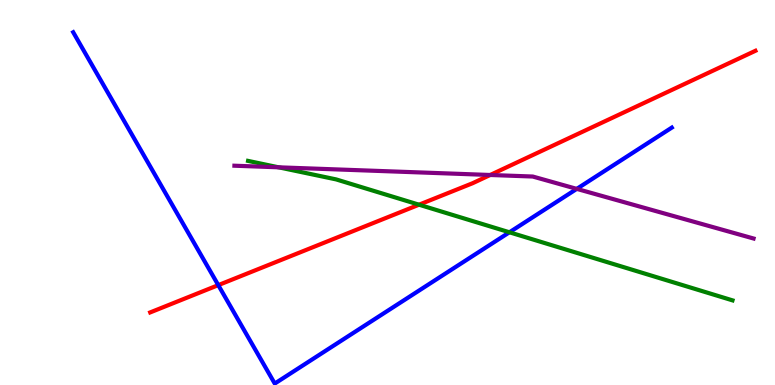[{'lines': ['blue', 'red'], 'intersections': [{'x': 2.82, 'y': 2.59}]}, {'lines': ['green', 'red'], 'intersections': [{'x': 5.41, 'y': 4.68}]}, {'lines': ['purple', 'red'], 'intersections': [{'x': 6.33, 'y': 5.45}]}, {'lines': ['blue', 'green'], 'intersections': [{'x': 6.57, 'y': 3.97}]}, {'lines': ['blue', 'purple'], 'intersections': [{'x': 7.44, 'y': 5.09}]}, {'lines': ['green', 'purple'], 'intersections': [{'x': 3.6, 'y': 5.65}]}]